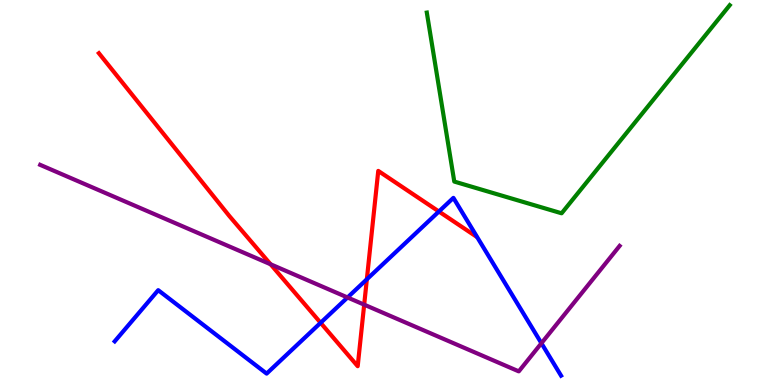[{'lines': ['blue', 'red'], 'intersections': [{'x': 4.14, 'y': 1.62}, {'x': 4.73, 'y': 2.75}, {'x': 5.66, 'y': 4.51}]}, {'lines': ['green', 'red'], 'intersections': []}, {'lines': ['purple', 'red'], 'intersections': [{'x': 3.49, 'y': 3.14}, {'x': 4.7, 'y': 2.09}]}, {'lines': ['blue', 'green'], 'intersections': []}, {'lines': ['blue', 'purple'], 'intersections': [{'x': 4.48, 'y': 2.27}, {'x': 6.99, 'y': 1.09}]}, {'lines': ['green', 'purple'], 'intersections': []}]